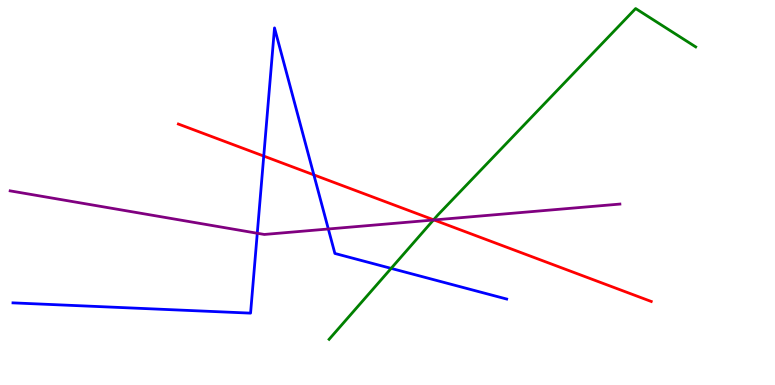[{'lines': ['blue', 'red'], 'intersections': [{'x': 3.4, 'y': 5.95}, {'x': 4.05, 'y': 5.46}]}, {'lines': ['green', 'red'], 'intersections': [{'x': 5.59, 'y': 4.29}]}, {'lines': ['purple', 'red'], 'intersections': [{'x': 5.6, 'y': 4.29}]}, {'lines': ['blue', 'green'], 'intersections': [{'x': 5.05, 'y': 3.03}]}, {'lines': ['blue', 'purple'], 'intersections': [{'x': 3.32, 'y': 3.94}, {'x': 4.24, 'y': 4.05}]}, {'lines': ['green', 'purple'], 'intersections': [{'x': 5.59, 'y': 4.29}]}]